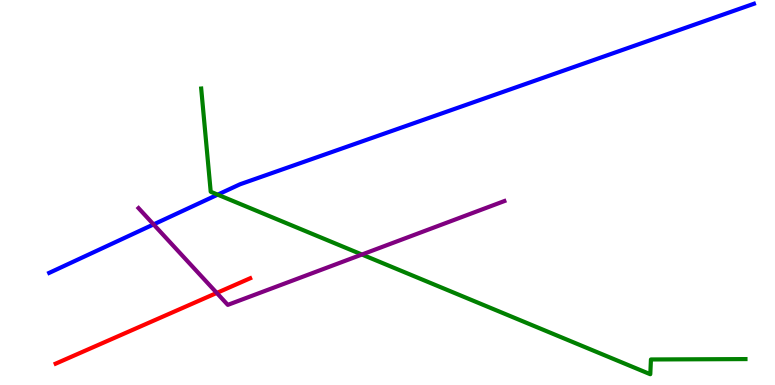[{'lines': ['blue', 'red'], 'intersections': []}, {'lines': ['green', 'red'], 'intersections': []}, {'lines': ['purple', 'red'], 'intersections': [{'x': 2.8, 'y': 2.39}]}, {'lines': ['blue', 'green'], 'intersections': [{'x': 2.81, 'y': 4.94}]}, {'lines': ['blue', 'purple'], 'intersections': [{'x': 1.98, 'y': 4.17}]}, {'lines': ['green', 'purple'], 'intersections': [{'x': 4.67, 'y': 3.39}]}]